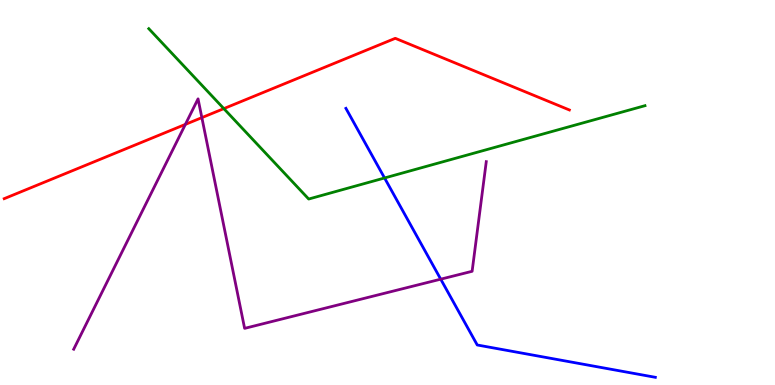[{'lines': ['blue', 'red'], 'intersections': []}, {'lines': ['green', 'red'], 'intersections': [{'x': 2.89, 'y': 7.18}]}, {'lines': ['purple', 'red'], 'intersections': [{'x': 2.39, 'y': 6.77}, {'x': 2.6, 'y': 6.94}]}, {'lines': ['blue', 'green'], 'intersections': [{'x': 4.96, 'y': 5.38}]}, {'lines': ['blue', 'purple'], 'intersections': [{'x': 5.69, 'y': 2.75}]}, {'lines': ['green', 'purple'], 'intersections': []}]